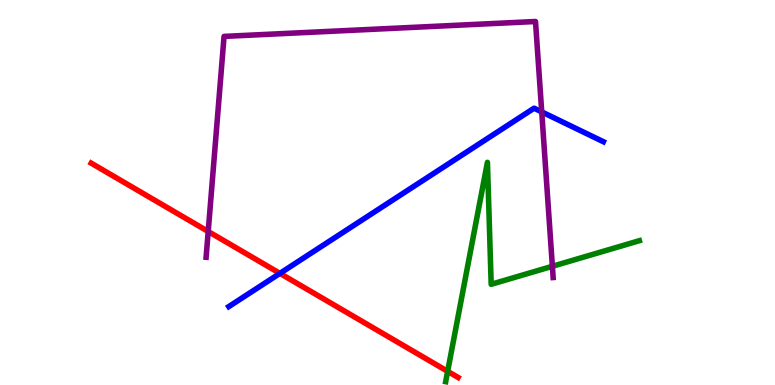[{'lines': ['blue', 'red'], 'intersections': [{'x': 3.61, 'y': 2.9}]}, {'lines': ['green', 'red'], 'intersections': [{'x': 5.78, 'y': 0.355}]}, {'lines': ['purple', 'red'], 'intersections': [{'x': 2.69, 'y': 3.99}]}, {'lines': ['blue', 'green'], 'intersections': []}, {'lines': ['blue', 'purple'], 'intersections': [{'x': 6.99, 'y': 7.09}]}, {'lines': ['green', 'purple'], 'intersections': [{'x': 7.13, 'y': 3.08}]}]